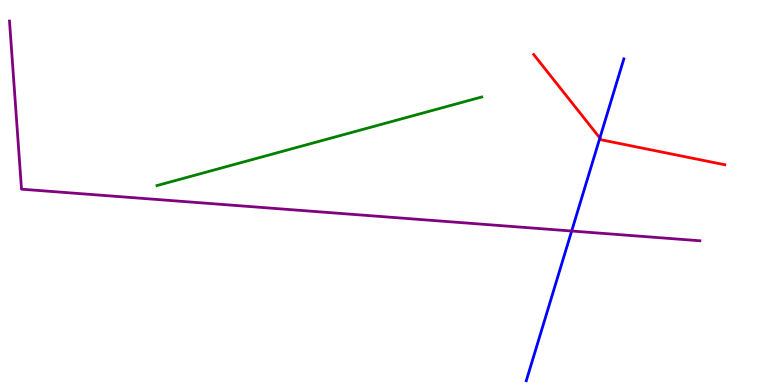[{'lines': ['blue', 'red'], 'intersections': [{'x': 7.74, 'y': 6.42}]}, {'lines': ['green', 'red'], 'intersections': []}, {'lines': ['purple', 'red'], 'intersections': []}, {'lines': ['blue', 'green'], 'intersections': []}, {'lines': ['blue', 'purple'], 'intersections': [{'x': 7.38, 'y': 4.0}]}, {'lines': ['green', 'purple'], 'intersections': []}]